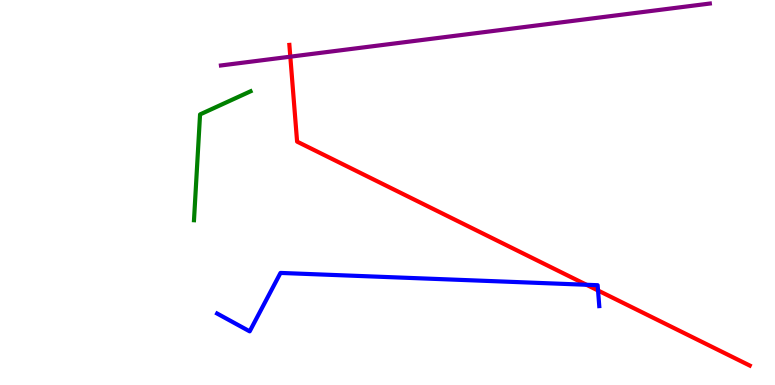[{'lines': ['blue', 'red'], 'intersections': [{'x': 7.57, 'y': 2.6}, {'x': 7.72, 'y': 2.45}]}, {'lines': ['green', 'red'], 'intersections': []}, {'lines': ['purple', 'red'], 'intersections': [{'x': 3.75, 'y': 8.53}]}, {'lines': ['blue', 'green'], 'intersections': []}, {'lines': ['blue', 'purple'], 'intersections': []}, {'lines': ['green', 'purple'], 'intersections': []}]